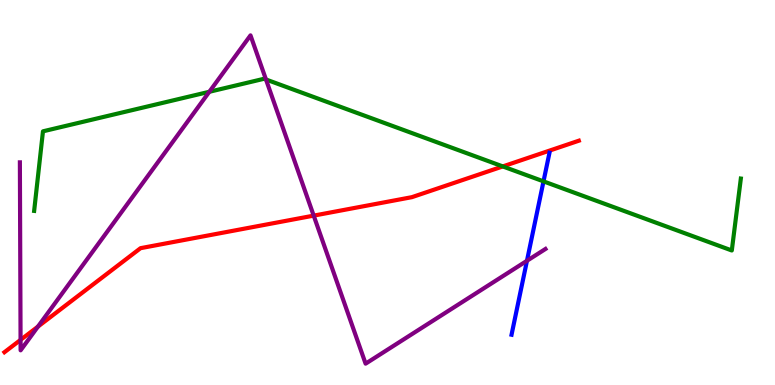[{'lines': ['blue', 'red'], 'intersections': []}, {'lines': ['green', 'red'], 'intersections': [{'x': 6.49, 'y': 5.68}]}, {'lines': ['purple', 'red'], 'intersections': [{'x': 0.265, 'y': 1.17}, {'x': 0.49, 'y': 1.52}, {'x': 4.05, 'y': 4.4}]}, {'lines': ['blue', 'green'], 'intersections': [{'x': 7.01, 'y': 5.29}]}, {'lines': ['blue', 'purple'], 'intersections': [{'x': 6.8, 'y': 3.23}]}, {'lines': ['green', 'purple'], 'intersections': [{'x': 2.7, 'y': 7.62}, {'x': 3.43, 'y': 7.94}]}]